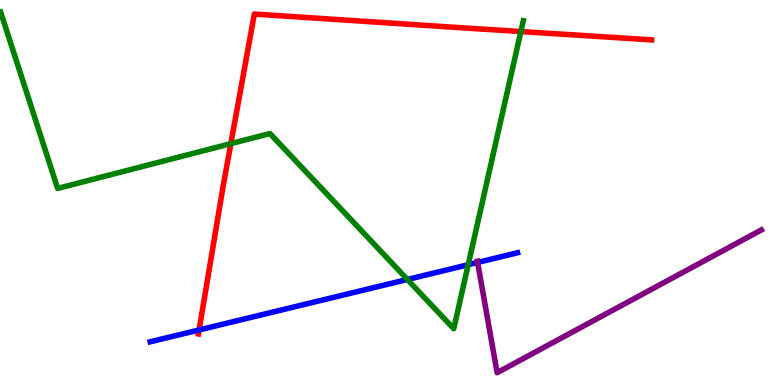[{'lines': ['blue', 'red'], 'intersections': [{'x': 2.57, 'y': 1.43}]}, {'lines': ['green', 'red'], 'intersections': [{'x': 2.98, 'y': 6.27}, {'x': 6.72, 'y': 9.18}]}, {'lines': ['purple', 'red'], 'intersections': []}, {'lines': ['blue', 'green'], 'intersections': [{'x': 5.26, 'y': 2.74}, {'x': 6.04, 'y': 3.12}]}, {'lines': ['blue', 'purple'], 'intersections': [{'x': 6.16, 'y': 3.18}]}, {'lines': ['green', 'purple'], 'intersections': []}]